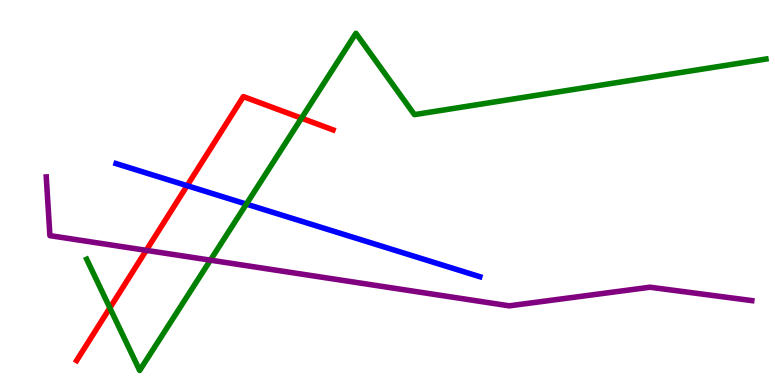[{'lines': ['blue', 'red'], 'intersections': [{'x': 2.41, 'y': 5.18}]}, {'lines': ['green', 'red'], 'intersections': [{'x': 1.42, 'y': 2.0}, {'x': 3.89, 'y': 6.93}]}, {'lines': ['purple', 'red'], 'intersections': [{'x': 1.89, 'y': 3.5}]}, {'lines': ['blue', 'green'], 'intersections': [{'x': 3.18, 'y': 4.7}]}, {'lines': ['blue', 'purple'], 'intersections': []}, {'lines': ['green', 'purple'], 'intersections': [{'x': 2.71, 'y': 3.24}]}]